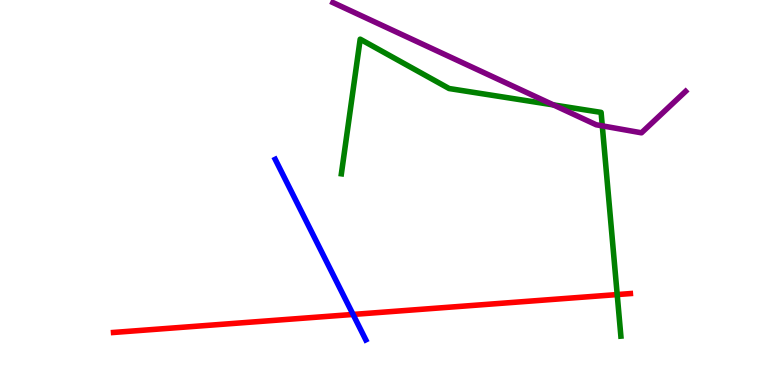[{'lines': ['blue', 'red'], 'intersections': [{'x': 4.56, 'y': 1.83}]}, {'lines': ['green', 'red'], 'intersections': [{'x': 7.96, 'y': 2.35}]}, {'lines': ['purple', 'red'], 'intersections': []}, {'lines': ['blue', 'green'], 'intersections': []}, {'lines': ['blue', 'purple'], 'intersections': []}, {'lines': ['green', 'purple'], 'intersections': [{'x': 7.14, 'y': 7.28}, {'x': 7.77, 'y': 6.73}]}]